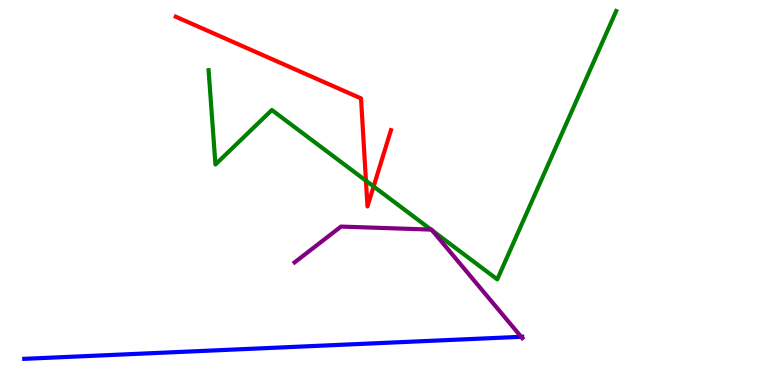[{'lines': ['blue', 'red'], 'intersections': []}, {'lines': ['green', 'red'], 'intersections': [{'x': 4.72, 'y': 5.31}, {'x': 4.82, 'y': 5.16}]}, {'lines': ['purple', 'red'], 'intersections': []}, {'lines': ['blue', 'green'], 'intersections': []}, {'lines': ['blue', 'purple'], 'intersections': [{'x': 6.72, 'y': 1.25}]}, {'lines': ['green', 'purple'], 'intersections': [{'x': 5.56, 'y': 4.04}, {'x': 5.58, 'y': 4.01}]}]